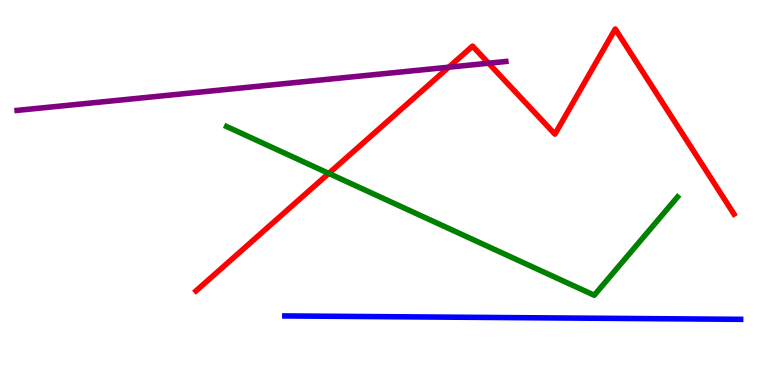[{'lines': ['blue', 'red'], 'intersections': []}, {'lines': ['green', 'red'], 'intersections': [{'x': 4.24, 'y': 5.5}]}, {'lines': ['purple', 'red'], 'intersections': [{'x': 5.79, 'y': 8.25}, {'x': 6.3, 'y': 8.36}]}, {'lines': ['blue', 'green'], 'intersections': []}, {'lines': ['blue', 'purple'], 'intersections': []}, {'lines': ['green', 'purple'], 'intersections': []}]